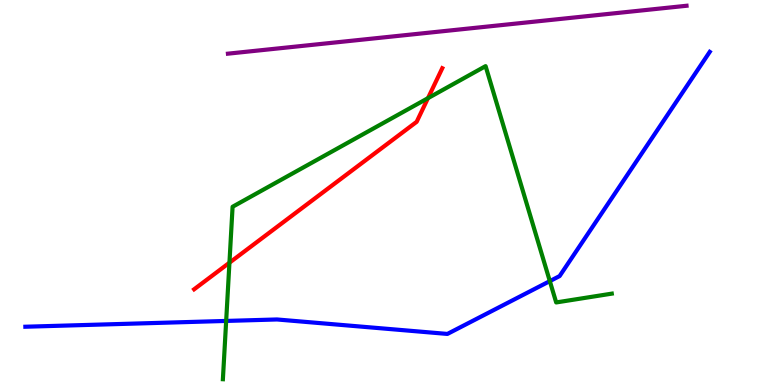[{'lines': ['blue', 'red'], 'intersections': []}, {'lines': ['green', 'red'], 'intersections': [{'x': 2.96, 'y': 3.18}, {'x': 5.52, 'y': 7.45}]}, {'lines': ['purple', 'red'], 'intersections': []}, {'lines': ['blue', 'green'], 'intersections': [{'x': 2.92, 'y': 1.66}, {'x': 7.09, 'y': 2.7}]}, {'lines': ['blue', 'purple'], 'intersections': []}, {'lines': ['green', 'purple'], 'intersections': []}]